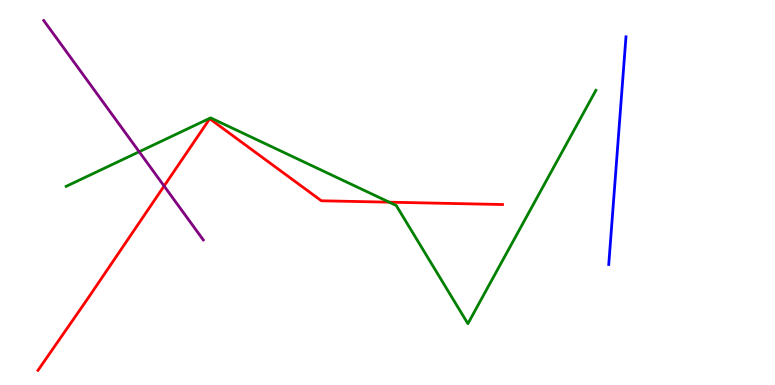[{'lines': ['blue', 'red'], 'intersections': []}, {'lines': ['green', 'red'], 'intersections': [{'x': 5.02, 'y': 4.75}]}, {'lines': ['purple', 'red'], 'intersections': [{'x': 2.12, 'y': 5.17}]}, {'lines': ['blue', 'green'], 'intersections': []}, {'lines': ['blue', 'purple'], 'intersections': []}, {'lines': ['green', 'purple'], 'intersections': [{'x': 1.8, 'y': 6.06}]}]